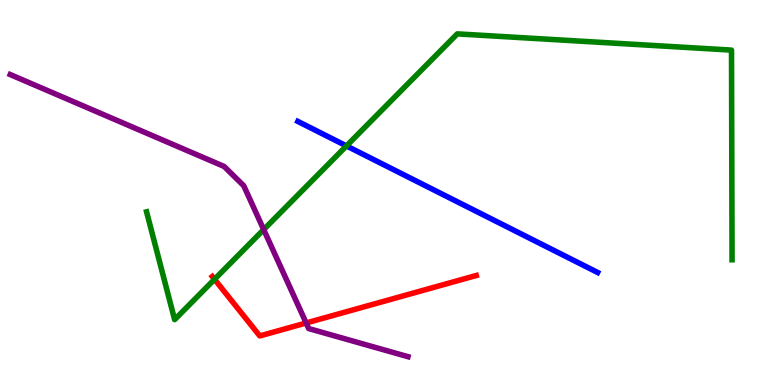[{'lines': ['blue', 'red'], 'intersections': []}, {'lines': ['green', 'red'], 'intersections': [{'x': 2.77, 'y': 2.75}]}, {'lines': ['purple', 'red'], 'intersections': [{'x': 3.95, 'y': 1.61}]}, {'lines': ['blue', 'green'], 'intersections': [{'x': 4.47, 'y': 6.21}]}, {'lines': ['blue', 'purple'], 'intersections': []}, {'lines': ['green', 'purple'], 'intersections': [{'x': 3.4, 'y': 4.04}]}]